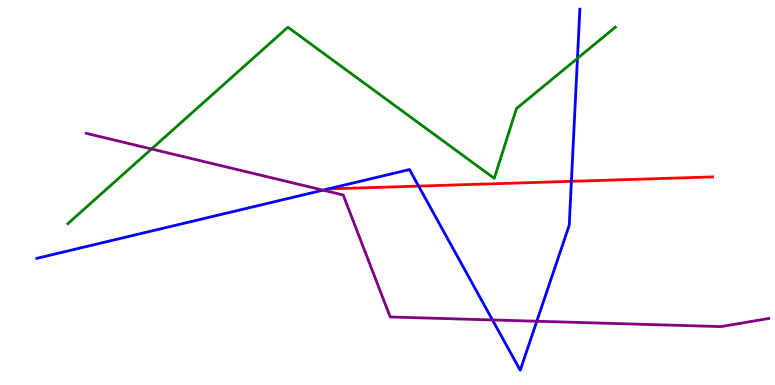[{'lines': ['blue', 'red'], 'intersections': [{'x': 4.23, 'y': 5.09}, {'x': 5.4, 'y': 5.17}, {'x': 7.37, 'y': 5.29}]}, {'lines': ['green', 'red'], 'intersections': []}, {'lines': ['purple', 'red'], 'intersections': []}, {'lines': ['blue', 'green'], 'intersections': [{'x': 7.45, 'y': 8.48}]}, {'lines': ['blue', 'purple'], 'intersections': [{'x': 4.17, 'y': 5.06}, {'x': 6.35, 'y': 1.69}, {'x': 6.93, 'y': 1.66}]}, {'lines': ['green', 'purple'], 'intersections': [{'x': 1.96, 'y': 6.13}]}]